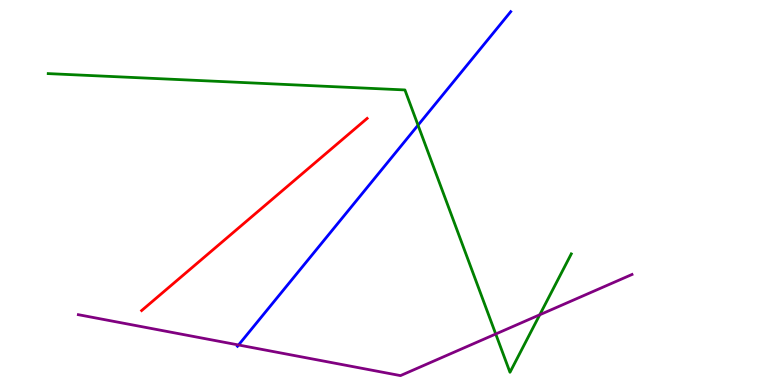[{'lines': ['blue', 'red'], 'intersections': []}, {'lines': ['green', 'red'], 'intersections': []}, {'lines': ['purple', 'red'], 'intersections': []}, {'lines': ['blue', 'green'], 'intersections': [{'x': 5.39, 'y': 6.75}]}, {'lines': ['blue', 'purple'], 'intersections': [{'x': 3.08, 'y': 1.04}]}, {'lines': ['green', 'purple'], 'intersections': [{'x': 6.4, 'y': 1.32}, {'x': 6.96, 'y': 1.82}]}]